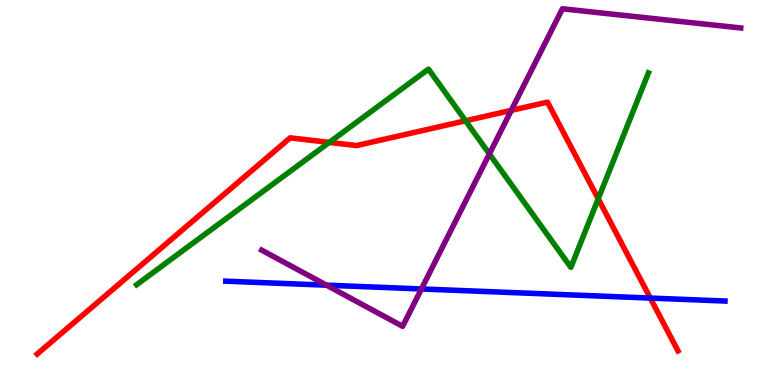[{'lines': ['blue', 'red'], 'intersections': [{'x': 8.39, 'y': 2.26}]}, {'lines': ['green', 'red'], 'intersections': [{'x': 4.25, 'y': 6.3}, {'x': 6.01, 'y': 6.86}, {'x': 7.72, 'y': 4.84}]}, {'lines': ['purple', 'red'], 'intersections': [{'x': 6.6, 'y': 7.13}]}, {'lines': ['blue', 'green'], 'intersections': []}, {'lines': ['blue', 'purple'], 'intersections': [{'x': 4.21, 'y': 2.59}, {'x': 5.44, 'y': 2.49}]}, {'lines': ['green', 'purple'], 'intersections': [{'x': 6.31, 'y': 6.0}]}]